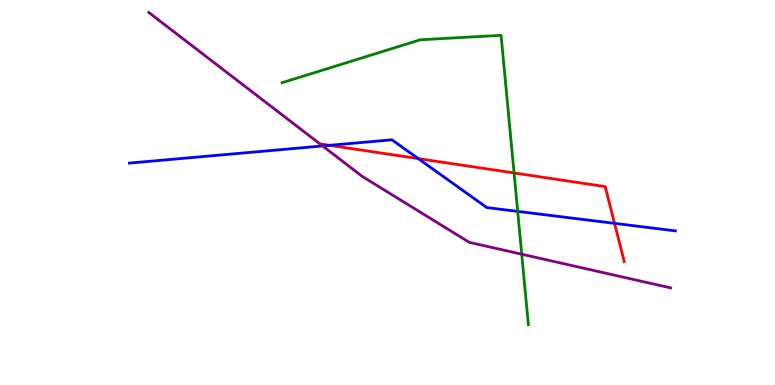[{'lines': ['blue', 'red'], 'intersections': [{'x': 4.25, 'y': 6.23}, {'x': 5.4, 'y': 5.88}, {'x': 7.93, 'y': 4.2}]}, {'lines': ['green', 'red'], 'intersections': [{'x': 6.63, 'y': 5.51}]}, {'lines': ['purple', 'red'], 'intersections': []}, {'lines': ['blue', 'green'], 'intersections': [{'x': 6.68, 'y': 4.51}]}, {'lines': ['blue', 'purple'], 'intersections': [{'x': 4.16, 'y': 6.21}]}, {'lines': ['green', 'purple'], 'intersections': [{'x': 6.73, 'y': 3.4}]}]